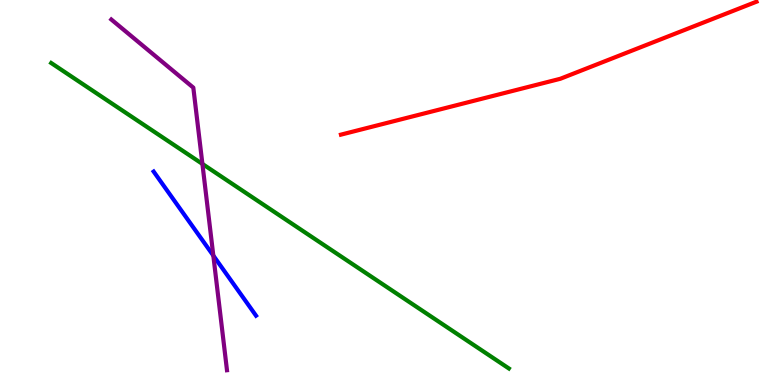[{'lines': ['blue', 'red'], 'intersections': []}, {'lines': ['green', 'red'], 'intersections': []}, {'lines': ['purple', 'red'], 'intersections': []}, {'lines': ['blue', 'green'], 'intersections': []}, {'lines': ['blue', 'purple'], 'intersections': [{'x': 2.75, 'y': 3.36}]}, {'lines': ['green', 'purple'], 'intersections': [{'x': 2.61, 'y': 5.74}]}]